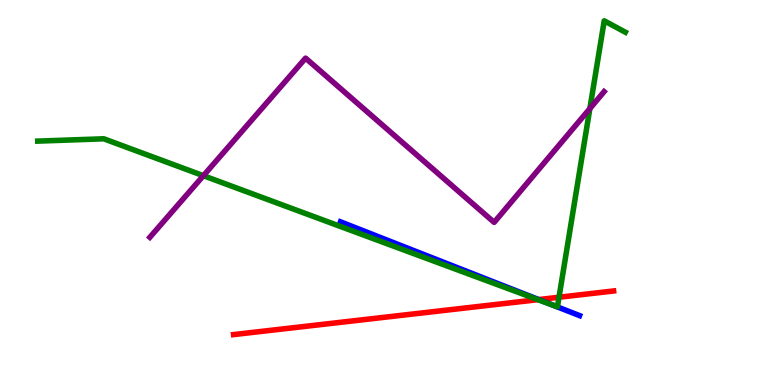[{'lines': ['blue', 'red'], 'intersections': [{'x': 6.95, 'y': 2.22}]}, {'lines': ['green', 'red'], 'intersections': [{'x': 6.94, 'y': 2.22}, {'x': 7.21, 'y': 2.28}]}, {'lines': ['purple', 'red'], 'intersections': []}, {'lines': ['blue', 'green'], 'intersections': [{'x': 7.15, 'y': 2.06}]}, {'lines': ['blue', 'purple'], 'intersections': []}, {'lines': ['green', 'purple'], 'intersections': [{'x': 2.62, 'y': 5.44}, {'x': 7.61, 'y': 7.18}]}]